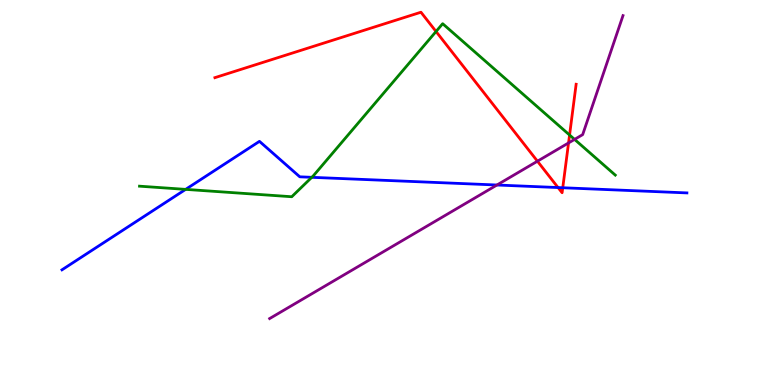[{'lines': ['blue', 'red'], 'intersections': [{'x': 7.2, 'y': 5.13}, {'x': 7.26, 'y': 5.12}]}, {'lines': ['green', 'red'], 'intersections': [{'x': 5.63, 'y': 9.18}, {'x': 7.35, 'y': 6.49}]}, {'lines': ['purple', 'red'], 'intersections': [{'x': 6.93, 'y': 5.81}, {'x': 7.34, 'y': 6.29}]}, {'lines': ['blue', 'green'], 'intersections': [{'x': 2.4, 'y': 5.08}, {'x': 4.02, 'y': 5.39}]}, {'lines': ['blue', 'purple'], 'intersections': [{'x': 6.41, 'y': 5.19}]}, {'lines': ['green', 'purple'], 'intersections': [{'x': 7.41, 'y': 6.38}]}]